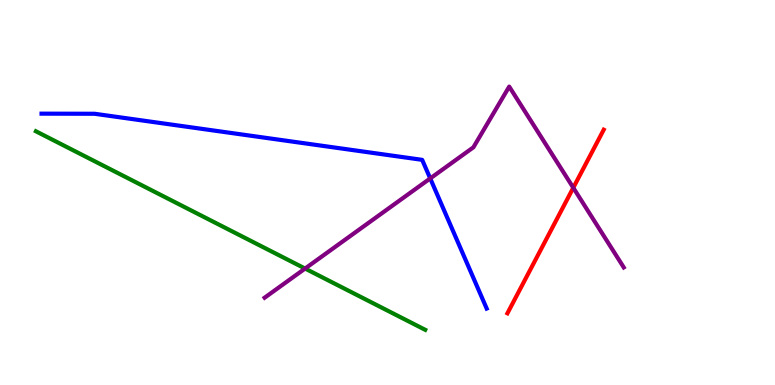[{'lines': ['blue', 'red'], 'intersections': []}, {'lines': ['green', 'red'], 'intersections': []}, {'lines': ['purple', 'red'], 'intersections': [{'x': 7.4, 'y': 5.12}]}, {'lines': ['blue', 'green'], 'intersections': []}, {'lines': ['blue', 'purple'], 'intersections': [{'x': 5.55, 'y': 5.37}]}, {'lines': ['green', 'purple'], 'intersections': [{'x': 3.94, 'y': 3.02}]}]